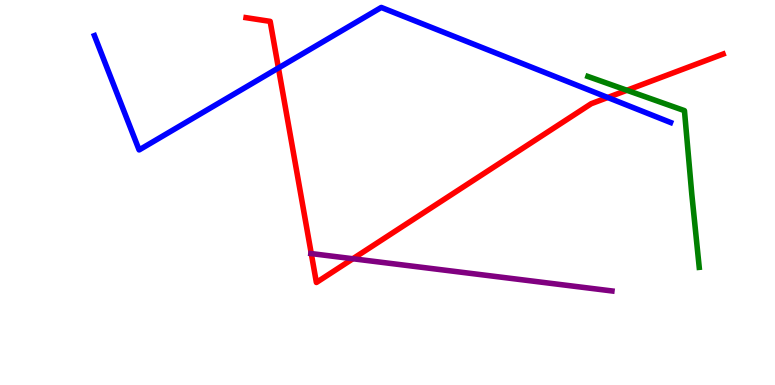[{'lines': ['blue', 'red'], 'intersections': [{'x': 3.59, 'y': 8.23}, {'x': 7.84, 'y': 7.47}]}, {'lines': ['green', 'red'], 'intersections': [{'x': 8.09, 'y': 7.66}]}, {'lines': ['purple', 'red'], 'intersections': [{'x': 4.02, 'y': 3.41}, {'x': 4.55, 'y': 3.28}]}, {'lines': ['blue', 'green'], 'intersections': []}, {'lines': ['blue', 'purple'], 'intersections': []}, {'lines': ['green', 'purple'], 'intersections': []}]